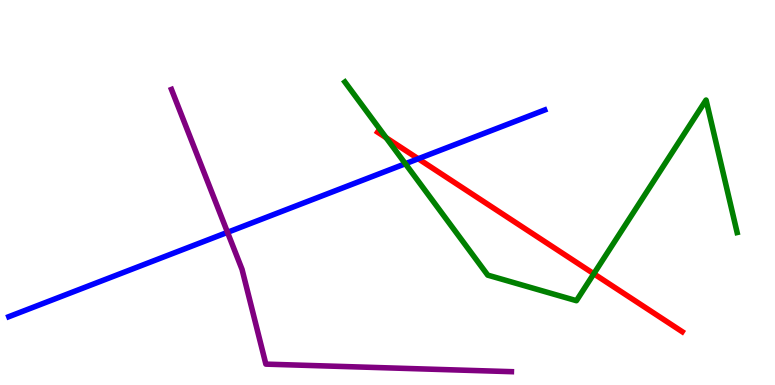[{'lines': ['blue', 'red'], 'intersections': [{'x': 5.4, 'y': 5.88}]}, {'lines': ['green', 'red'], 'intersections': [{'x': 4.98, 'y': 6.42}, {'x': 7.66, 'y': 2.89}]}, {'lines': ['purple', 'red'], 'intersections': []}, {'lines': ['blue', 'green'], 'intersections': [{'x': 5.23, 'y': 5.75}]}, {'lines': ['blue', 'purple'], 'intersections': [{'x': 2.94, 'y': 3.97}]}, {'lines': ['green', 'purple'], 'intersections': []}]